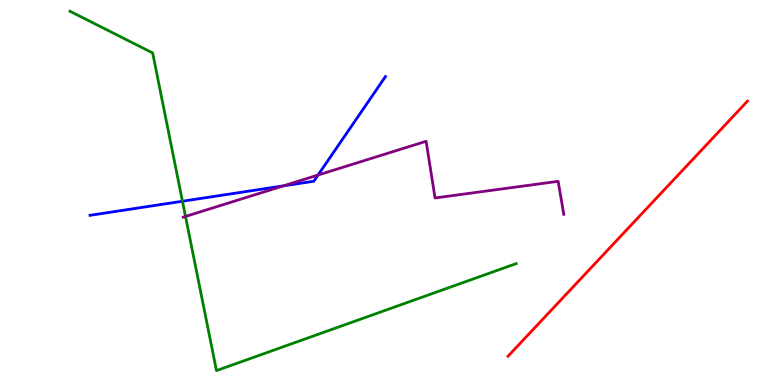[{'lines': ['blue', 'red'], 'intersections': []}, {'lines': ['green', 'red'], 'intersections': []}, {'lines': ['purple', 'red'], 'intersections': []}, {'lines': ['blue', 'green'], 'intersections': [{'x': 2.35, 'y': 4.77}]}, {'lines': ['blue', 'purple'], 'intersections': [{'x': 3.66, 'y': 5.17}, {'x': 4.1, 'y': 5.45}]}, {'lines': ['green', 'purple'], 'intersections': [{'x': 2.39, 'y': 4.38}]}]